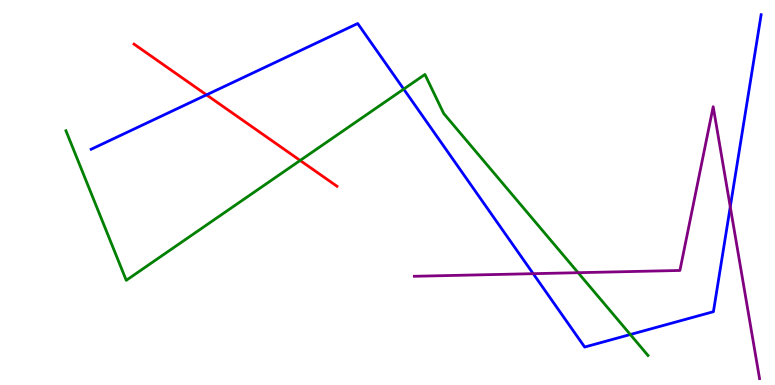[{'lines': ['blue', 'red'], 'intersections': [{'x': 2.66, 'y': 7.54}]}, {'lines': ['green', 'red'], 'intersections': [{'x': 3.87, 'y': 5.83}]}, {'lines': ['purple', 'red'], 'intersections': []}, {'lines': ['blue', 'green'], 'intersections': [{'x': 5.21, 'y': 7.69}, {'x': 8.13, 'y': 1.31}]}, {'lines': ['blue', 'purple'], 'intersections': [{'x': 6.88, 'y': 2.89}, {'x': 9.42, 'y': 4.63}]}, {'lines': ['green', 'purple'], 'intersections': [{'x': 7.46, 'y': 2.92}]}]